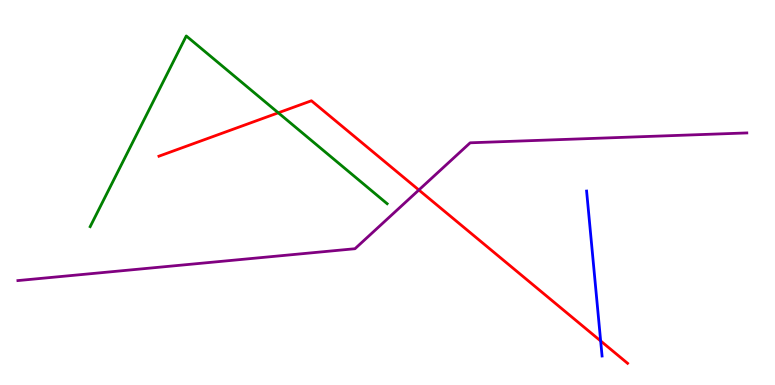[{'lines': ['blue', 'red'], 'intersections': [{'x': 7.75, 'y': 1.14}]}, {'lines': ['green', 'red'], 'intersections': [{'x': 3.59, 'y': 7.07}]}, {'lines': ['purple', 'red'], 'intersections': [{'x': 5.4, 'y': 5.07}]}, {'lines': ['blue', 'green'], 'intersections': []}, {'lines': ['blue', 'purple'], 'intersections': []}, {'lines': ['green', 'purple'], 'intersections': []}]